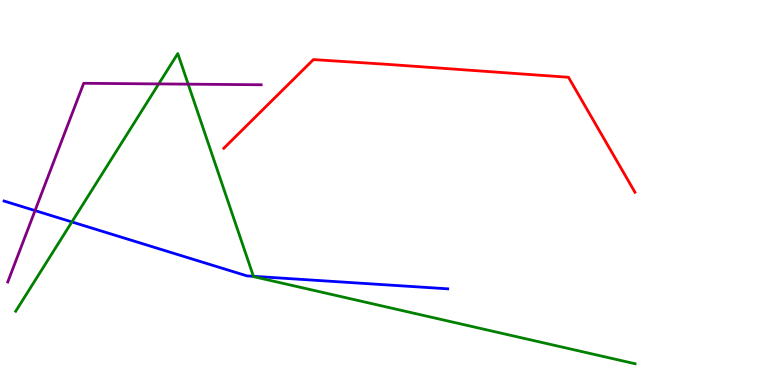[{'lines': ['blue', 'red'], 'intersections': []}, {'lines': ['green', 'red'], 'intersections': []}, {'lines': ['purple', 'red'], 'intersections': []}, {'lines': ['blue', 'green'], 'intersections': [{'x': 0.928, 'y': 4.24}, {'x': 3.27, 'y': 2.82}]}, {'lines': ['blue', 'purple'], 'intersections': [{'x': 0.452, 'y': 4.53}]}, {'lines': ['green', 'purple'], 'intersections': [{'x': 2.05, 'y': 7.82}, {'x': 2.43, 'y': 7.81}]}]